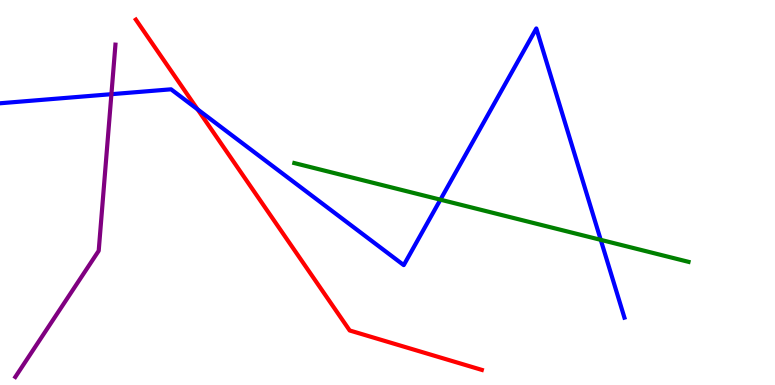[{'lines': ['blue', 'red'], 'intersections': [{'x': 2.55, 'y': 7.16}]}, {'lines': ['green', 'red'], 'intersections': []}, {'lines': ['purple', 'red'], 'intersections': []}, {'lines': ['blue', 'green'], 'intersections': [{'x': 5.68, 'y': 4.81}, {'x': 7.75, 'y': 3.77}]}, {'lines': ['blue', 'purple'], 'intersections': [{'x': 1.44, 'y': 7.55}]}, {'lines': ['green', 'purple'], 'intersections': []}]